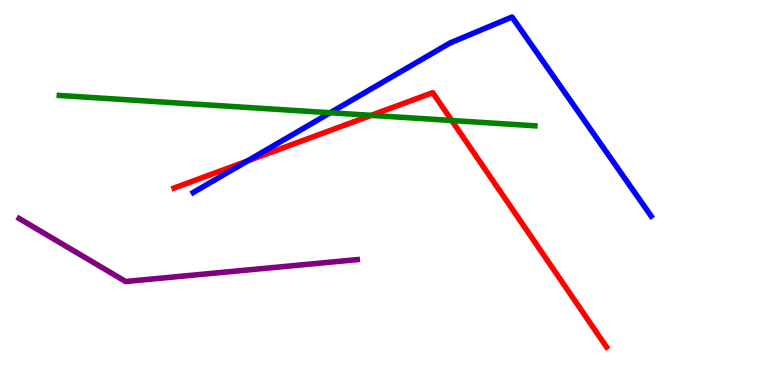[{'lines': ['blue', 'red'], 'intersections': [{'x': 3.19, 'y': 5.82}]}, {'lines': ['green', 'red'], 'intersections': [{'x': 4.79, 'y': 7.0}, {'x': 5.83, 'y': 6.87}]}, {'lines': ['purple', 'red'], 'intersections': []}, {'lines': ['blue', 'green'], 'intersections': [{'x': 4.26, 'y': 7.07}]}, {'lines': ['blue', 'purple'], 'intersections': []}, {'lines': ['green', 'purple'], 'intersections': []}]